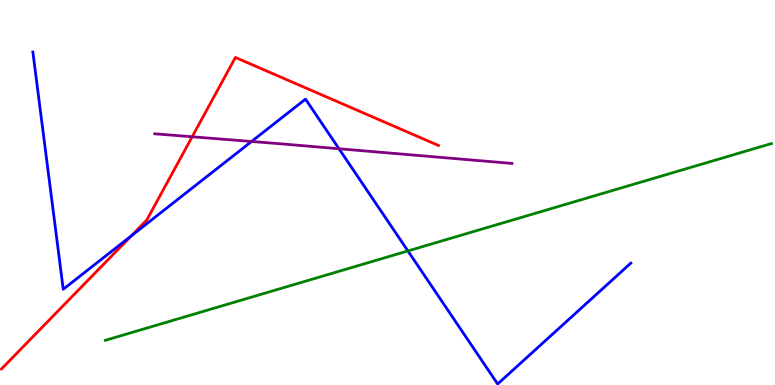[{'lines': ['blue', 'red'], 'intersections': [{'x': 1.7, 'y': 3.88}]}, {'lines': ['green', 'red'], 'intersections': []}, {'lines': ['purple', 'red'], 'intersections': [{'x': 2.48, 'y': 6.45}]}, {'lines': ['blue', 'green'], 'intersections': [{'x': 5.26, 'y': 3.48}]}, {'lines': ['blue', 'purple'], 'intersections': [{'x': 3.25, 'y': 6.33}, {'x': 4.37, 'y': 6.14}]}, {'lines': ['green', 'purple'], 'intersections': []}]